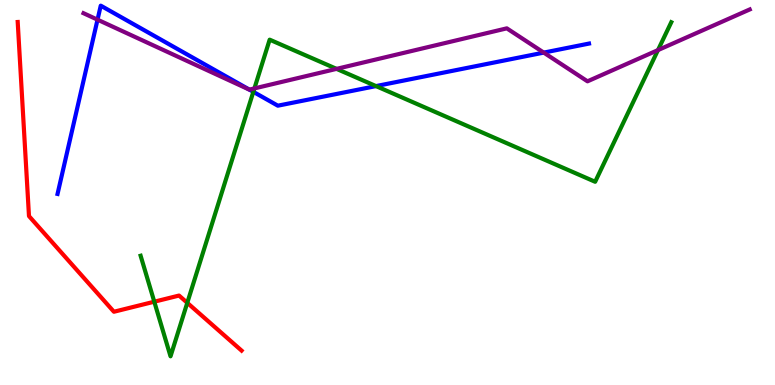[{'lines': ['blue', 'red'], 'intersections': []}, {'lines': ['green', 'red'], 'intersections': [{'x': 1.99, 'y': 2.16}, {'x': 2.42, 'y': 2.13}]}, {'lines': ['purple', 'red'], 'intersections': []}, {'lines': ['blue', 'green'], 'intersections': [{'x': 3.27, 'y': 7.61}, {'x': 4.85, 'y': 7.76}]}, {'lines': ['blue', 'purple'], 'intersections': [{'x': 1.26, 'y': 9.49}, {'x': 3.22, 'y': 7.67}, {'x': 7.02, 'y': 8.63}]}, {'lines': ['green', 'purple'], 'intersections': [{'x': 3.28, 'y': 7.7}, {'x': 4.34, 'y': 8.21}, {'x': 8.49, 'y': 8.7}]}]